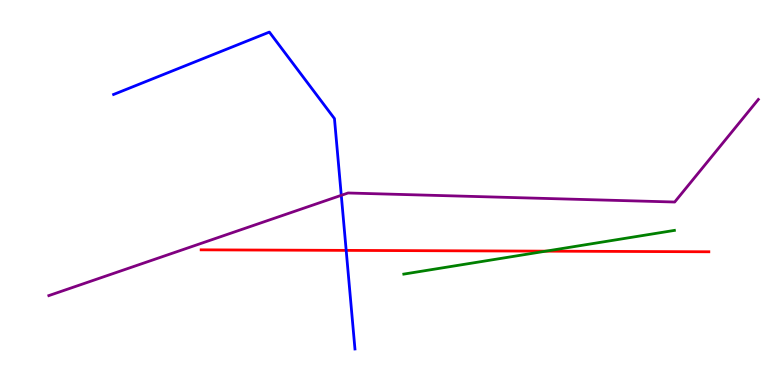[{'lines': ['blue', 'red'], 'intersections': [{'x': 4.47, 'y': 3.5}]}, {'lines': ['green', 'red'], 'intersections': [{'x': 7.04, 'y': 3.48}]}, {'lines': ['purple', 'red'], 'intersections': []}, {'lines': ['blue', 'green'], 'intersections': []}, {'lines': ['blue', 'purple'], 'intersections': [{'x': 4.4, 'y': 4.93}]}, {'lines': ['green', 'purple'], 'intersections': []}]